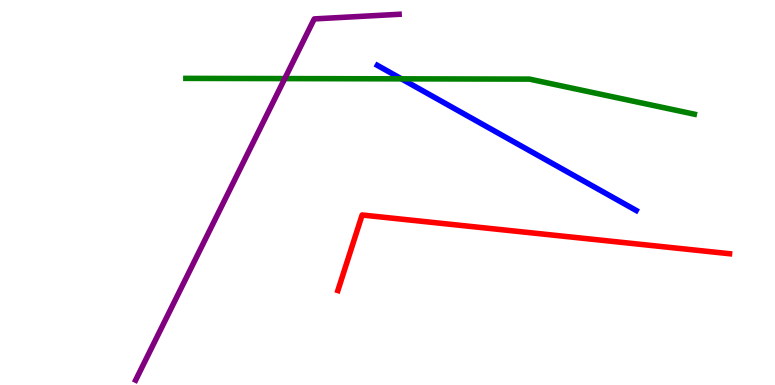[{'lines': ['blue', 'red'], 'intersections': []}, {'lines': ['green', 'red'], 'intersections': []}, {'lines': ['purple', 'red'], 'intersections': []}, {'lines': ['blue', 'green'], 'intersections': [{'x': 5.18, 'y': 7.95}]}, {'lines': ['blue', 'purple'], 'intersections': []}, {'lines': ['green', 'purple'], 'intersections': [{'x': 3.67, 'y': 7.96}]}]